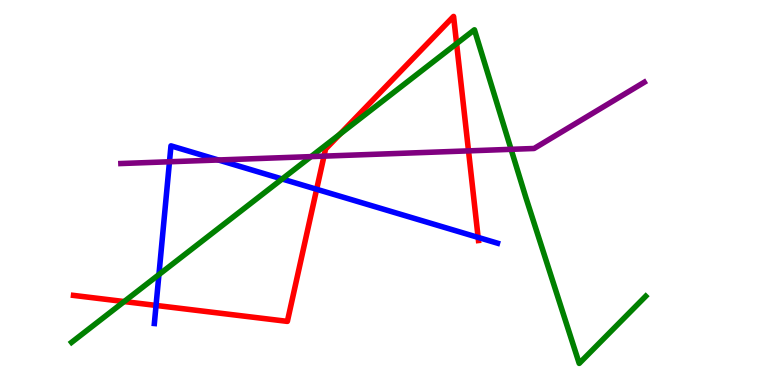[{'lines': ['blue', 'red'], 'intersections': [{'x': 2.01, 'y': 2.07}, {'x': 4.09, 'y': 5.08}, {'x': 6.17, 'y': 3.83}]}, {'lines': ['green', 'red'], 'intersections': [{'x': 1.6, 'y': 2.17}, {'x': 4.39, 'y': 6.52}, {'x': 5.89, 'y': 8.87}]}, {'lines': ['purple', 'red'], 'intersections': [{'x': 4.18, 'y': 5.94}, {'x': 6.05, 'y': 6.08}]}, {'lines': ['blue', 'green'], 'intersections': [{'x': 2.05, 'y': 2.87}, {'x': 3.64, 'y': 5.35}]}, {'lines': ['blue', 'purple'], 'intersections': [{'x': 2.19, 'y': 5.8}, {'x': 2.82, 'y': 5.84}]}, {'lines': ['green', 'purple'], 'intersections': [{'x': 4.01, 'y': 5.93}, {'x': 6.59, 'y': 6.12}]}]